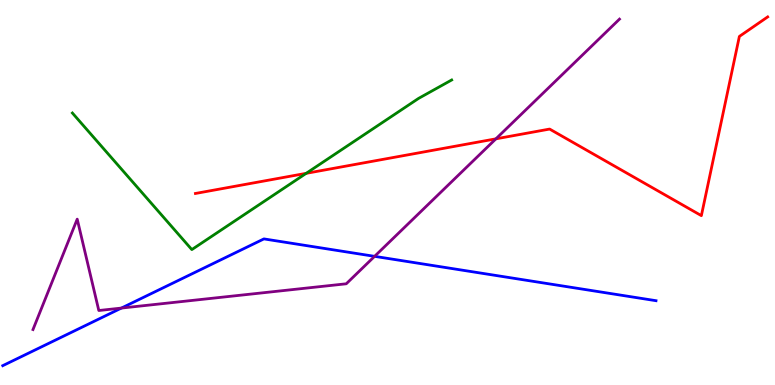[{'lines': ['blue', 'red'], 'intersections': []}, {'lines': ['green', 'red'], 'intersections': [{'x': 3.95, 'y': 5.5}]}, {'lines': ['purple', 'red'], 'intersections': [{'x': 6.4, 'y': 6.39}]}, {'lines': ['blue', 'green'], 'intersections': []}, {'lines': ['blue', 'purple'], 'intersections': [{'x': 1.57, 'y': 2.0}, {'x': 4.83, 'y': 3.34}]}, {'lines': ['green', 'purple'], 'intersections': []}]